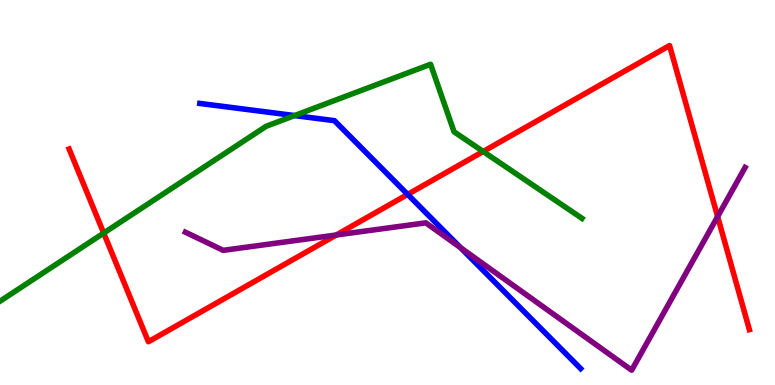[{'lines': ['blue', 'red'], 'intersections': [{'x': 5.26, 'y': 4.95}]}, {'lines': ['green', 'red'], 'intersections': [{'x': 1.34, 'y': 3.95}, {'x': 6.23, 'y': 6.07}]}, {'lines': ['purple', 'red'], 'intersections': [{'x': 4.34, 'y': 3.9}, {'x': 9.26, 'y': 4.37}]}, {'lines': ['blue', 'green'], 'intersections': [{'x': 3.8, 'y': 7.0}]}, {'lines': ['blue', 'purple'], 'intersections': [{'x': 5.94, 'y': 3.57}]}, {'lines': ['green', 'purple'], 'intersections': []}]